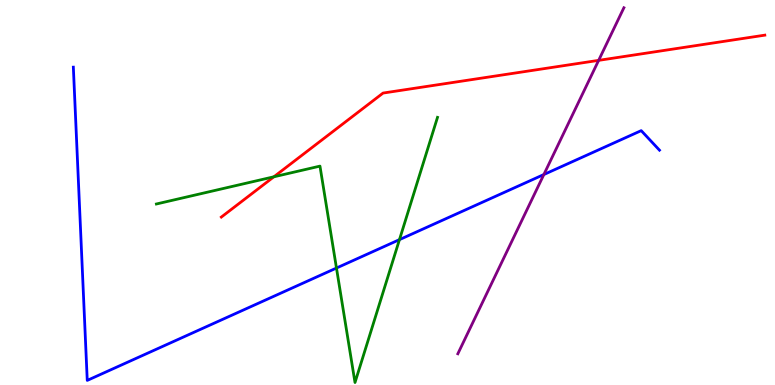[{'lines': ['blue', 'red'], 'intersections': []}, {'lines': ['green', 'red'], 'intersections': [{'x': 3.53, 'y': 5.41}]}, {'lines': ['purple', 'red'], 'intersections': [{'x': 7.72, 'y': 8.43}]}, {'lines': ['blue', 'green'], 'intersections': [{'x': 4.34, 'y': 3.04}, {'x': 5.15, 'y': 3.78}]}, {'lines': ['blue', 'purple'], 'intersections': [{'x': 7.02, 'y': 5.47}]}, {'lines': ['green', 'purple'], 'intersections': []}]